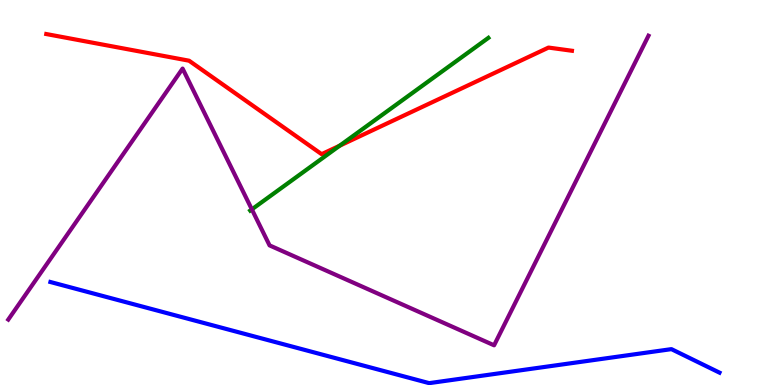[{'lines': ['blue', 'red'], 'intersections': []}, {'lines': ['green', 'red'], 'intersections': [{'x': 4.38, 'y': 6.22}]}, {'lines': ['purple', 'red'], 'intersections': []}, {'lines': ['blue', 'green'], 'intersections': []}, {'lines': ['blue', 'purple'], 'intersections': []}, {'lines': ['green', 'purple'], 'intersections': [{'x': 3.25, 'y': 4.56}]}]